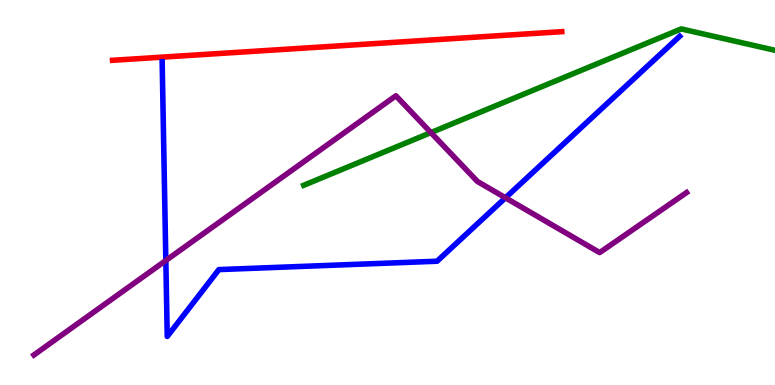[{'lines': ['blue', 'red'], 'intersections': []}, {'lines': ['green', 'red'], 'intersections': []}, {'lines': ['purple', 'red'], 'intersections': []}, {'lines': ['blue', 'green'], 'intersections': []}, {'lines': ['blue', 'purple'], 'intersections': [{'x': 2.14, 'y': 3.23}, {'x': 6.52, 'y': 4.86}]}, {'lines': ['green', 'purple'], 'intersections': [{'x': 5.56, 'y': 6.56}]}]